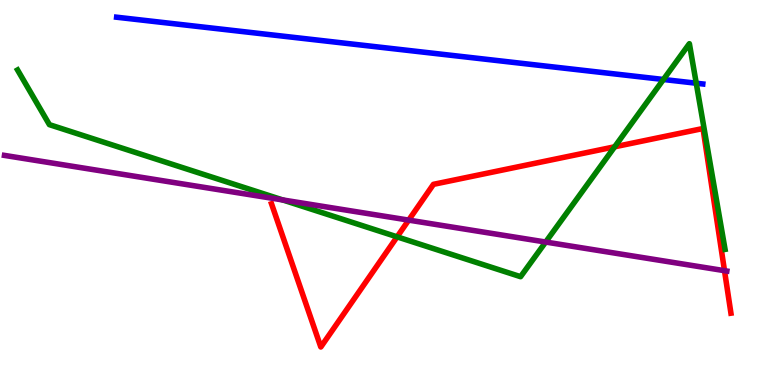[{'lines': ['blue', 'red'], 'intersections': []}, {'lines': ['green', 'red'], 'intersections': [{'x': 5.12, 'y': 3.85}, {'x': 7.93, 'y': 6.19}]}, {'lines': ['purple', 'red'], 'intersections': [{'x': 5.27, 'y': 4.28}, {'x': 9.35, 'y': 2.97}]}, {'lines': ['blue', 'green'], 'intersections': [{'x': 8.56, 'y': 7.94}, {'x': 8.98, 'y': 7.84}]}, {'lines': ['blue', 'purple'], 'intersections': []}, {'lines': ['green', 'purple'], 'intersections': [{'x': 3.65, 'y': 4.81}, {'x': 7.04, 'y': 3.71}]}]